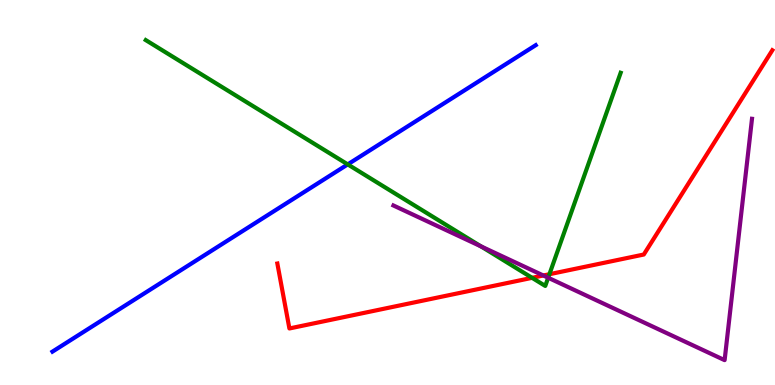[{'lines': ['blue', 'red'], 'intersections': []}, {'lines': ['green', 'red'], 'intersections': [{'x': 6.87, 'y': 2.78}, {'x': 7.09, 'y': 2.88}]}, {'lines': ['purple', 'red'], 'intersections': [{'x': 7.01, 'y': 2.84}]}, {'lines': ['blue', 'green'], 'intersections': [{'x': 4.49, 'y': 5.73}]}, {'lines': ['blue', 'purple'], 'intersections': []}, {'lines': ['green', 'purple'], 'intersections': [{'x': 6.21, 'y': 3.6}, {'x': 7.07, 'y': 2.79}]}]